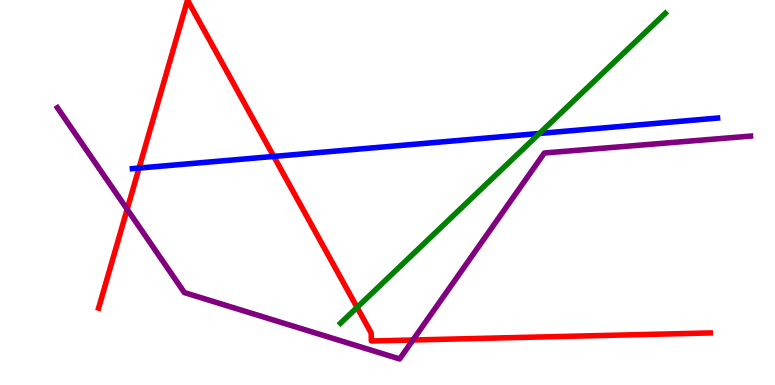[{'lines': ['blue', 'red'], 'intersections': [{'x': 1.79, 'y': 5.63}, {'x': 3.53, 'y': 5.94}]}, {'lines': ['green', 'red'], 'intersections': [{'x': 4.61, 'y': 2.01}]}, {'lines': ['purple', 'red'], 'intersections': [{'x': 1.64, 'y': 4.56}, {'x': 5.33, 'y': 1.17}]}, {'lines': ['blue', 'green'], 'intersections': [{'x': 6.96, 'y': 6.53}]}, {'lines': ['blue', 'purple'], 'intersections': []}, {'lines': ['green', 'purple'], 'intersections': []}]